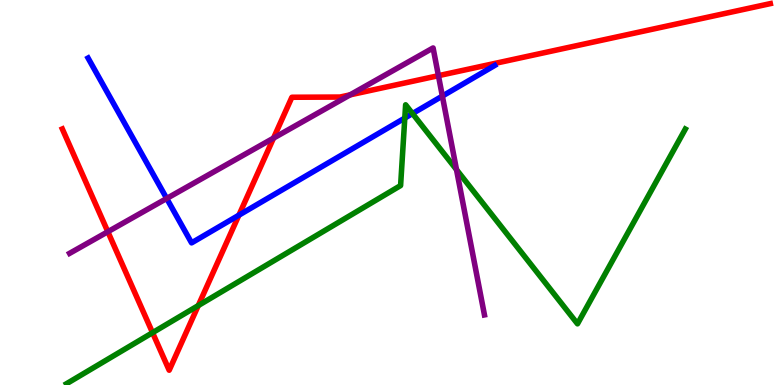[{'lines': ['blue', 'red'], 'intersections': [{'x': 3.08, 'y': 4.41}]}, {'lines': ['green', 'red'], 'intersections': [{'x': 1.97, 'y': 1.36}, {'x': 2.56, 'y': 2.06}]}, {'lines': ['purple', 'red'], 'intersections': [{'x': 1.39, 'y': 3.98}, {'x': 3.53, 'y': 6.41}, {'x': 4.52, 'y': 7.54}, {'x': 5.66, 'y': 8.03}]}, {'lines': ['blue', 'green'], 'intersections': [{'x': 5.22, 'y': 6.93}, {'x': 5.32, 'y': 7.05}]}, {'lines': ['blue', 'purple'], 'intersections': [{'x': 2.15, 'y': 4.84}, {'x': 5.71, 'y': 7.5}]}, {'lines': ['green', 'purple'], 'intersections': [{'x': 5.89, 'y': 5.59}]}]